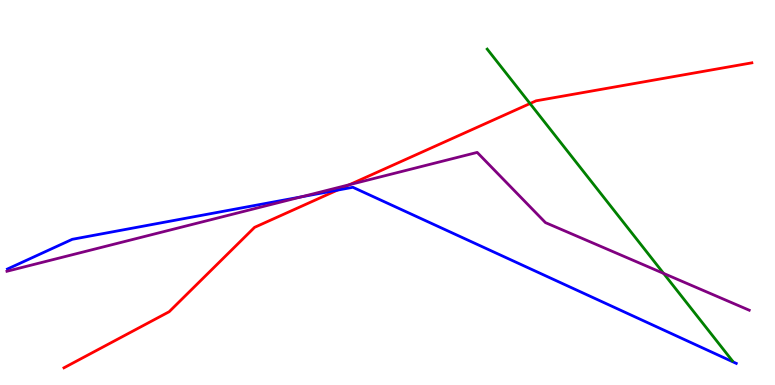[{'lines': ['blue', 'red'], 'intersections': [{'x': 4.35, 'y': 5.06}]}, {'lines': ['green', 'red'], 'intersections': [{'x': 6.84, 'y': 7.31}]}, {'lines': ['purple', 'red'], 'intersections': [{'x': 4.51, 'y': 5.2}]}, {'lines': ['blue', 'green'], 'intersections': []}, {'lines': ['blue', 'purple'], 'intersections': [{'x': 3.89, 'y': 4.89}]}, {'lines': ['green', 'purple'], 'intersections': [{'x': 8.56, 'y': 2.9}]}]